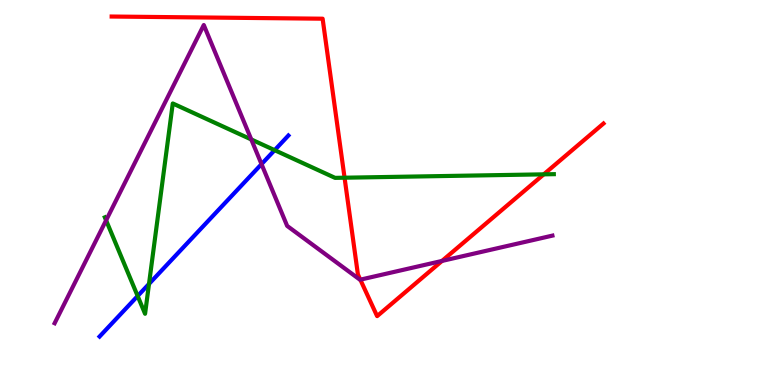[{'lines': ['blue', 'red'], 'intersections': []}, {'lines': ['green', 'red'], 'intersections': [{'x': 4.45, 'y': 5.38}, {'x': 7.02, 'y': 5.47}]}, {'lines': ['purple', 'red'], 'intersections': [{'x': 4.65, 'y': 2.74}, {'x': 5.7, 'y': 3.22}]}, {'lines': ['blue', 'green'], 'intersections': [{'x': 1.78, 'y': 2.31}, {'x': 1.92, 'y': 2.63}, {'x': 3.54, 'y': 6.1}]}, {'lines': ['blue', 'purple'], 'intersections': [{'x': 3.37, 'y': 5.74}]}, {'lines': ['green', 'purple'], 'intersections': [{'x': 1.37, 'y': 4.28}, {'x': 3.24, 'y': 6.38}]}]